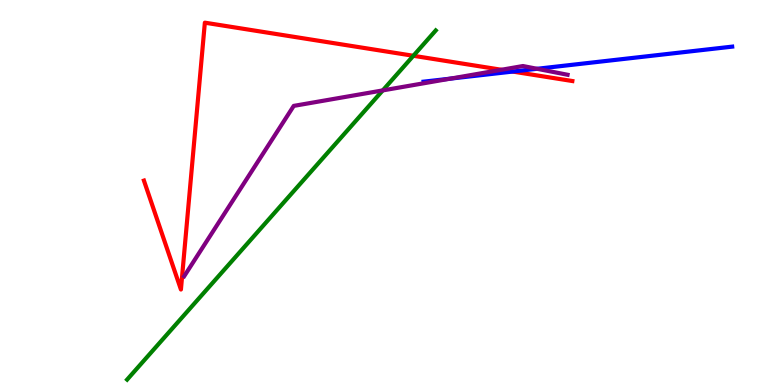[{'lines': ['blue', 'red'], 'intersections': [{'x': 6.62, 'y': 8.14}]}, {'lines': ['green', 'red'], 'intersections': [{'x': 5.33, 'y': 8.55}]}, {'lines': ['purple', 'red'], 'intersections': [{'x': 6.47, 'y': 8.19}]}, {'lines': ['blue', 'green'], 'intersections': []}, {'lines': ['blue', 'purple'], 'intersections': [{'x': 5.81, 'y': 7.96}, {'x': 6.93, 'y': 8.21}]}, {'lines': ['green', 'purple'], 'intersections': [{'x': 4.94, 'y': 7.65}]}]